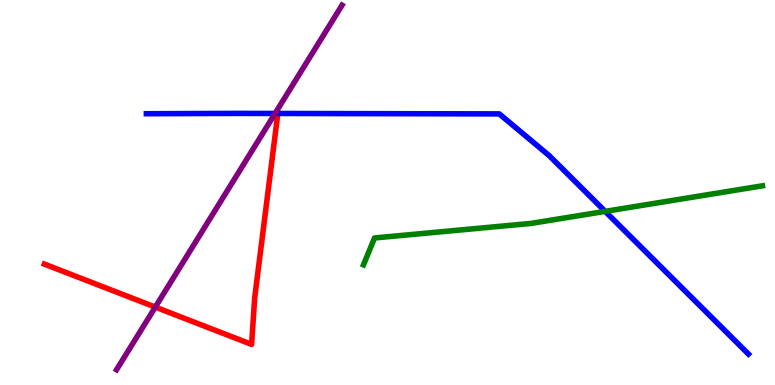[{'lines': ['blue', 'red'], 'intersections': [{'x': 3.58, 'y': 7.05}]}, {'lines': ['green', 'red'], 'intersections': []}, {'lines': ['purple', 'red'], 'intersections': [{'x': 2.0, 'y': 2.02}]}, {'lines': ['blue', 'green'], 'intersections': [{'x': 7.81, 'y': 4.51}]}, {'lines': ['blue', 'purple'], 'intersections': [{'x': 3.55, 'y': 7.05}]}, {'lines': ['green', 'purple'], 'intersections': []}]